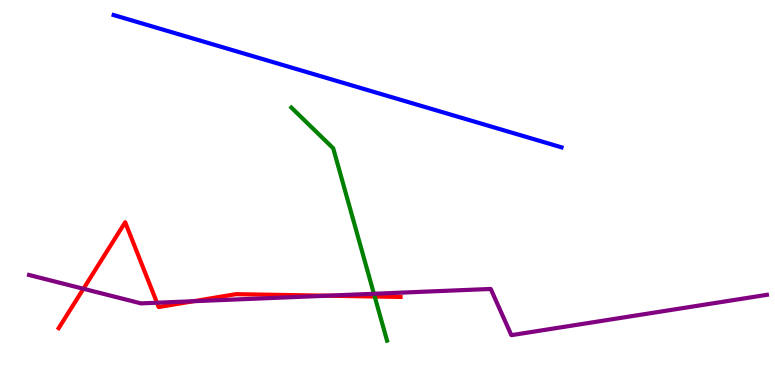[{'lines': ['blue', 'red'], 'intersections': []}, {'lines': ['green', 'red'], 'intersections': [{'x': 4.83, 'y': 2.3}]}, {'lines': ['purple', 'red'], 'intersections': [{'x': 1.08, 'y': 2.5}, {'x': 2.03, 'y': 2.14}, {'x': 2.5, 'y': 2.18}, {'x': 4.22, 'y': 2.32}]}, {'lines': ['blue', 'green'], 'intersections': []}, {'lines': ['blue', 'purple'], 'intersections': []}, {'lines': ['green', 'purple'], 'intersections': [{'x': 4.82, 'y': 2.37}]}]